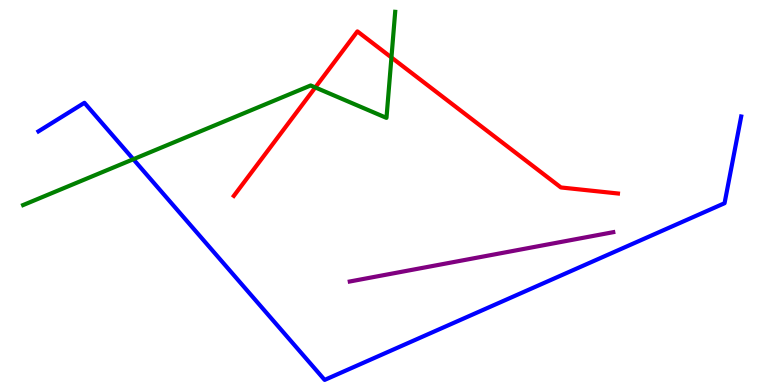[{'lines': ['blue', 'red'], 'intersections': []}, {'lines': ['green', 'red'], 'intersections': [{'x': 4.07, 'y': 7.73}, {'x': 5.05, 'y': 8.51}]}, {'lines': ['purple', 'red'], 'intersections': []}, {'lines': ['blue', 'green'], 'intersections': [{'x': 1.72, 'y': 5.86}]}, {'lines': ['blue', 'purple'], 'intersections': []}, {'lines': ['green', 'purple'], 'intersections': []}]